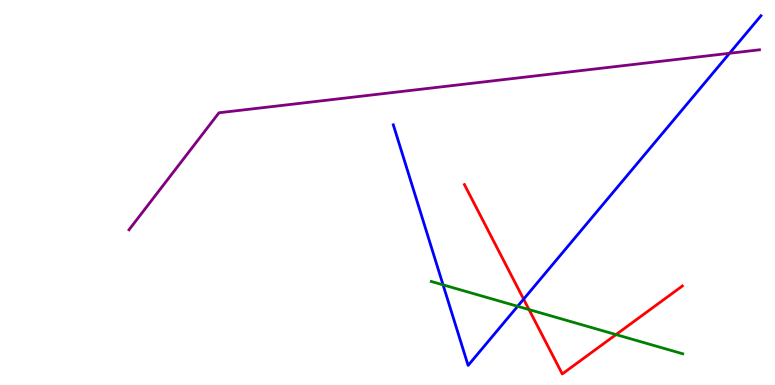[{'lines': ['blue', 'red'], 'intersections': [{'x': 6.76, 'y': 2.23}]}, {'lines': ['green', 'red'], 'intersections': [{'x': 6.83, 'y': 1.96}, {'x': 7.95, 'y': 1.31}]}, {'lines': ['purple', 'red'], 'intersections': []}, {'lines': ['blue', 'green'], 'intersections': [{'x': 5.72, 'y': 2.6}, {'x': 6.68, 'y': 2.04}]}, {'lines': ['blue', 'purple'], 'intersections': [{'x': 9.41, 'y': 8.62}]}, {'lines': ['green', 'purple'], 'intersections': []}]